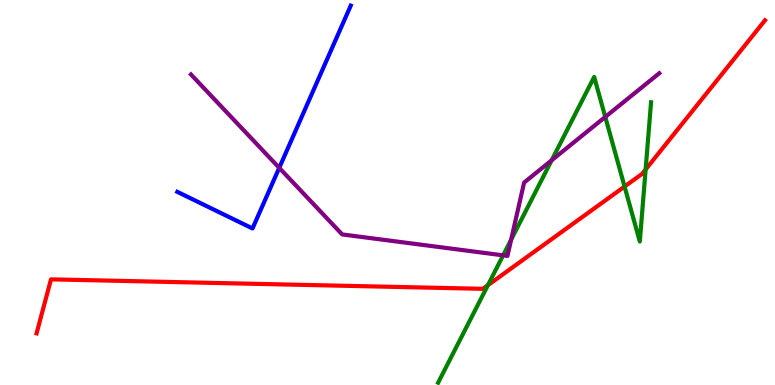[{'lines': ['blue', 'red'], 'intersections': []}, {'lines': ['green', 'red'], 'intersections': [{'x': 6.3, 'y': 2.59}, {'x': 8.06, 'y': 5.15}, {'x': 8.33, 'y': 5.6}]}, {'lines': ['purple', 'red'], 'intersections': []}, {'lines': ['blue', 'green'], 'intersections': []}, {'lines': ['blue', 'purple'], 'intersections': [{'x': 3.6, 'y': 5.64}]}, {'lines': ['green', 'purple'], 'intersections': [{'x': 6.49, 'y': 3.37}, {'x': 6.6, 'y': 3.78}, {'x': 7.12, 'y': 5.84}, {'x': 7.81, 'y': 6.96}]}]